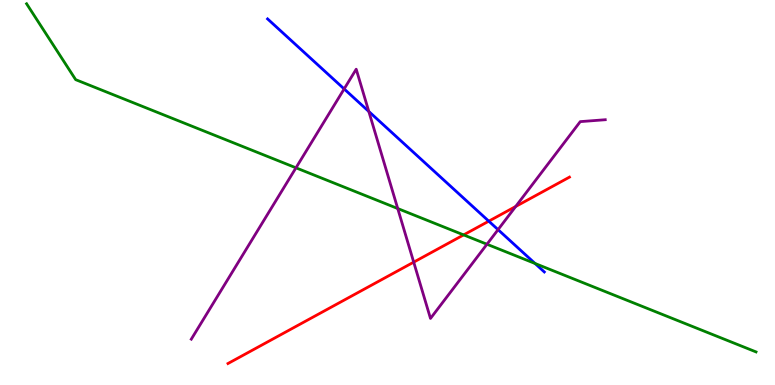[{'lines': ['blue', 'red'], 'intersections': [{'x': 6.31, 'y': 4.26}]}, {'lines': ['green', 'red'], 'intersections': [{'x': 5.98, 'y': 3.9}]}, {'lines': ['purple', 'red'], 'intersections': [{'x': 5.34, 'y': 3.19}, {'x': 6.65, 'y': 4.64}]}, {'lines': ['blue', 'green'], 'intersections': [{'x': 6.9, 'y': 3.16}]}, {'lines': ['blue', 'purple'], 'intersections': [{'x': 4.44, 'y': 7.69}, {'x': 4.76, 'y': 7.1}, {'x': 6.43, 'y': 4.03}]}, {'lines': ['green', 'purple'], 'intersections': [{'x': 3.82, 'y': 5.64}, {'x': 5.13, 'y': 4.58}, {'x': 6.28, 'y': 3.66}]}]